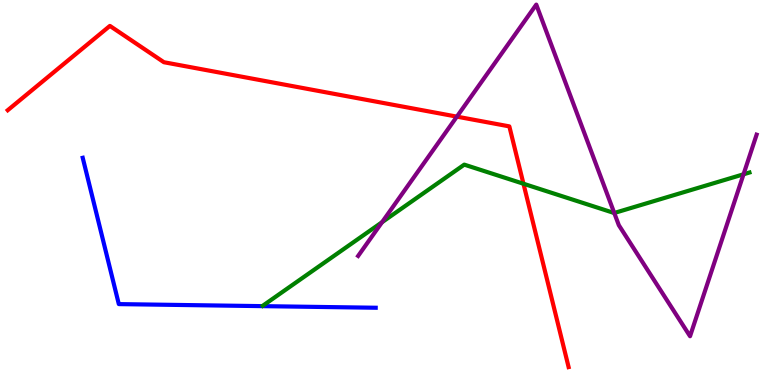[{'lines': ['blue', 'red'], 'intersections': []}, {'lines': ['green', 'red'], 'intersections': [{'x': 6.75, 'y': 5.23}]}, {'lines': ['purple', 'red'], 'intersections': [{'x': 5.9, 'y': 6.97}]}, {'lines': ['blue', 'green'], 'intersections': []}, {'lines': ['blue', 'purple'], 'intersections': []}, {'lines': ['green', 'purple'], 'intersections': [{'x': 4.93, 'y': 4.23}, {'x': 7.93, 'y': 4.47}, {'x': 9.59, 'y': 5.47}]}]